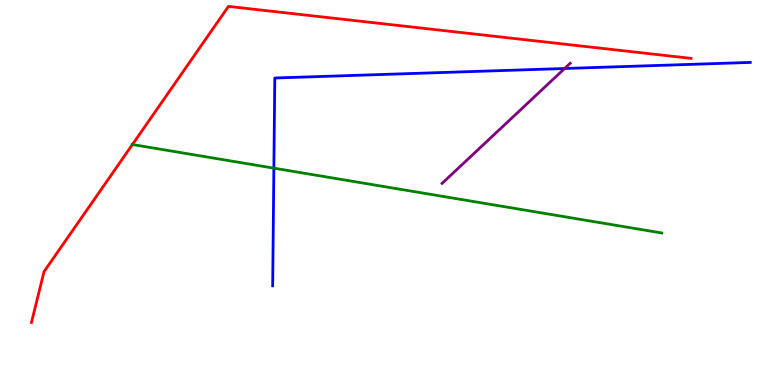[{'lines': ['blue', 'red'], 'intersections': []}, {'lines': ['green', 'red'], 'intersections': [{'x': 1.71, 'y': 6.25}]}, {'lines': ['purple', 'red'], 'intersections': []}, {'lines': ['blue', 'green'], 'intersections': [{'x': 3.53, 'y': 5.63}]}, {'lines': ['blue', 'purple'], 'intersections': [{'x': 7.29, 'y': 8.22}]}, {'lines': ['green', 'purple'], 'intersections': []}]